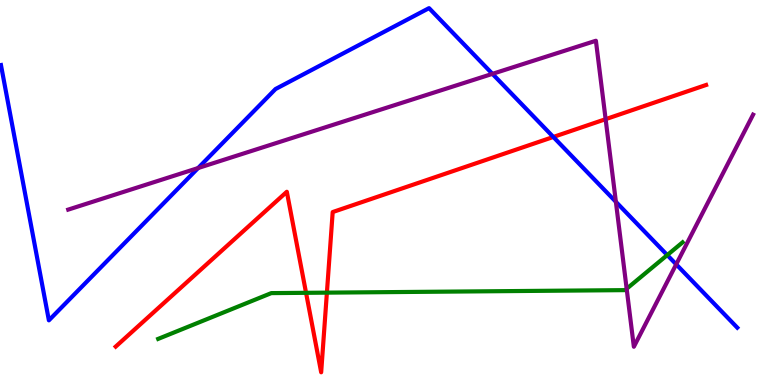[{'lines': ['blue', 'red'], 'intersections': [{'x': 7.14, 'y': 6.44}]}, {'lines': ['green', 'red'], 'intersections': [{'x': 3.95, 'y': 2.39}, {'x': 4.22, 'y': 2.4}]}, {'lines': ['purple', 'red'], 'intersections': [{'x': 7.81, 'y': 6.9}]}, {'lines': ['blue', 'green'], 'intersections': [{'x': 8.61, 'y': 3.37}]}, {'lines': ['blue', 'purple'], 'intersections': [{'x': 2.56, 'y': 5.64}, {'x': 6.35, 'y': 8.08}, {'x': 7.95, 'y': 4.76}, {'x': 8.73, 'y': 3.13}]}, {'lines': ['green', 'purple'], 'intersections': [{'x': 8.09, 'y': 2.5}]}]